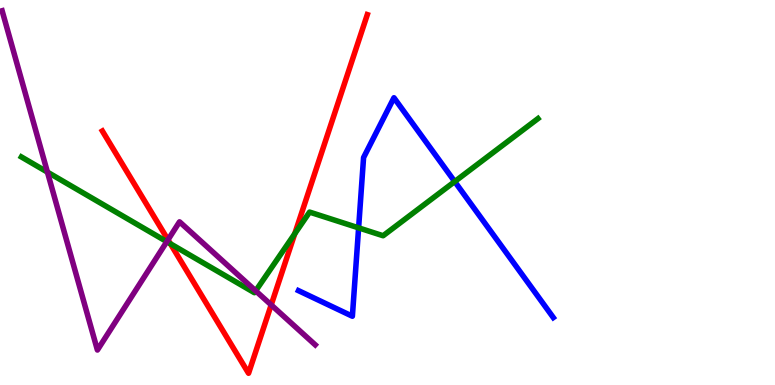[{'lines': ['blue', 'red'], 'intersections': []}, {'lines': ['green', 'red'], 'intersections': [{'x': 2.2, 'y': 3.67}, {'x': 3.8, 'y': 3.93}]}, {'lines': ['purple', 'red'], 'intersections': [{'x': 2.17, 'y': 3.77}, {'x': 3.5, 'y': 2.08}]}, {'lines': ['blue', 'green'], 'intersections': [{'x': 4.63, 'y': 4.08}, {'x': 5.87, 'y': 5.28}]}, {'lines': ['blue', 'purple'], 'intersections': []}, {'lines': ['green', 'purple'], 'intersections': [{'x': 0.612, 'y': 5.53}, {'x': 2.15, 'y': 3.72}, {'x': 3.3, 'y': 2.45}]}]